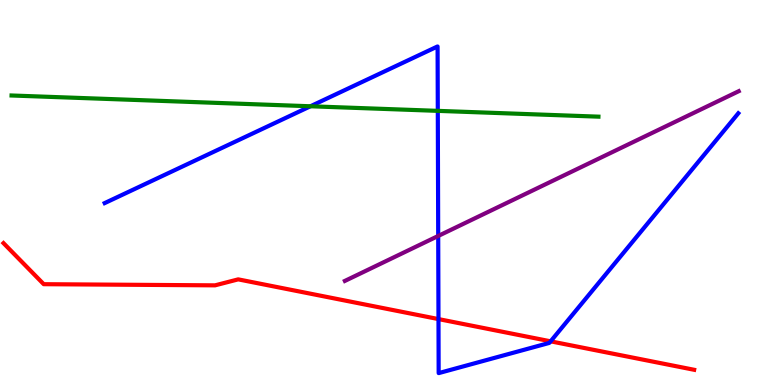[{'lines': ['blue', 'red'], 'intersections': [{'x': 5.66, 'y': 1.71}, {'x': 7.1, 'y': 1.13}]}, {'lines': ['green', 'red'], 'intersections': []}, {'lines': ['purple', 'red'], 'intersections': []}, {'lines': ['blue', 'green'], 'intersections': [{'x': 4.01, 'y': 7.24}, {'x': 5.65, 'y': 7.12}]}, {'lines': ['blue', 'purple'], 'intersections': [{'x': 5.65, 'y': 3.87}]}, {'lines': ['green', 'purple'], 'intersections': []}]